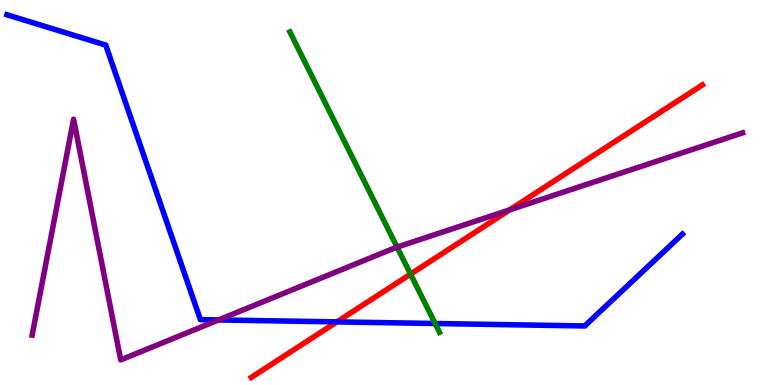[{'lines': ['blue', 'red'], 'intersections': [{'x': 4.35, 'y': 1.64}]}, {'lines': ['green', 'red'], 'intersections': [{'x': 5.3, 'y': 2.88}]}, {'lines': ['purple', 'red'], 'intersections': [{'x': 6.58, 'y': 4.55}]}, {'lines': ['blue', 'green'], 'intersections': [{'x': 5.61, 'y': 1.6}]}, {'lines': ['blue', 'purple'], 'intersections': [{'x': 2.82, 'y': 1.69}]}, {'lines': ['green', 'purple'], 'intersections': [{'x': 5.12, 'y': 3.58}]}]